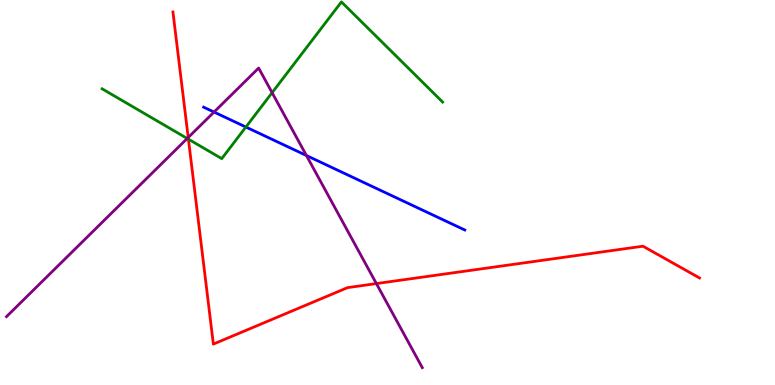[{'lines': ['blue', 'red'], 'intersections': []}, {'lines': ['green', 'red'], 'intersections': [{'x': 2.43, 'y': 6.39}]}, {'lines': ['purple', 'red'], 'intersections': [{'x': 2.43, 'y': 6.43}, {'x': 4.86, 'y': 2.63}]}, {'lines': ['blue', 'green'], 'intersections': [{'x': 3.17, 'y': 6.7}]}, {'lines': ['blue', 'purple'], 'intersections': [{'x': 2.76, 'y': 7.09}, {'x': 3.95, 'y': 5.96}]}, {'lines': ['green', 'purple'], 'intersections': [{'x': 2.42, 'y': 6.4}, {'x': 3.51, 'y': 7.59}]}]